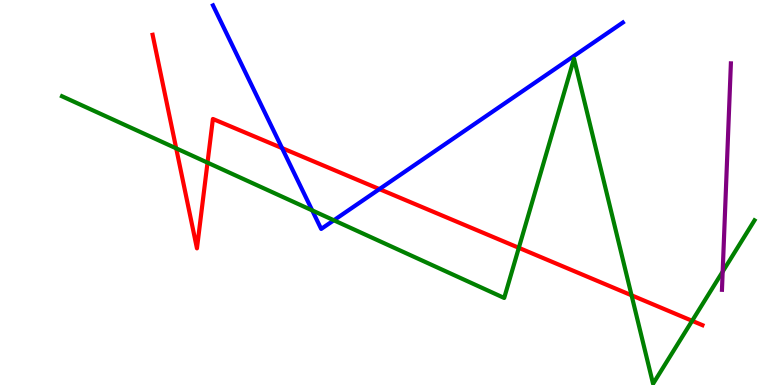[{'lines': ['blue', 'red'], 'intersections': [{'x': 3.64, 'y': 6.15}, {'x': 4.9, 'y': 5.09}]}, {'lines': ['green', 'red'], 'intersections': [{'x': 2.27, 'y': 6.15}, {'x': 2.68, 'y': 5.78}, {'x': 6.69, 'y': 3.56}, {'x': 8.15, 'y': 2.33}, {'x': 8.93, 'y': 1.67}]}, {'lines': ['purple', 'red'], 'intersections': []}, {'lines': ['blue', 'green'], 'intersections': [{'x': 4.03, 'y': 4.54}, {'x': 4.31, 'y': 4.28}]}, {'lines': ['blue', 'purple'], 'intersections': []}, {'lines': ['green', 'purple'], 'intersections': [{'x': 9.32, 'y': 2.94}]}]